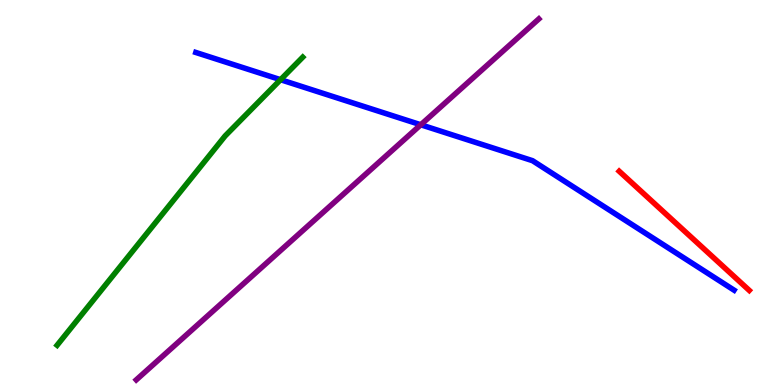[{'lines': ['blue', 'red'], 'intersections': []}, {'lines': ['green', 'red'], 'intersections': []}, {'lines': ['purple', 'red'], 'intersections': []}, {'lines': ['blue', 'green'], 'intersections': [{'x': 3.62, 'y': 7.93}]}, {'lines': ['blue', 'purple'], 'intersections': [{'x': 5.43, 'y': 6.76}]}, {'lines': ['green', 'purple'], 'intersections': []}]